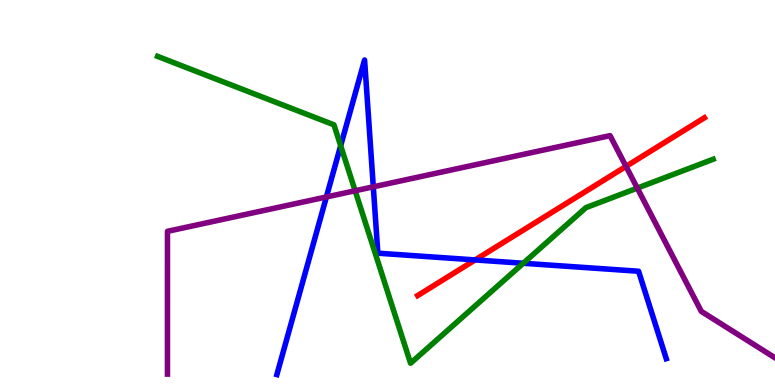[{'lines': ['blue', 'red'], 'intersections': [{'x': 6.13, 'y': 3.25}]}, {'lines': ['green', 'red'], 'intersections': []}, {'lines': ['purple', 'red'], 'intersections': [{'x': 8.08, 'y': 5.68}]}, {'lines': ['blue', 'green'], 'intersections': [{'x': 4.4, 'y': 6.21}, {'x': 6.75, 'y': 3.16}]}, {'lines': ['blue', 'purple'], 'intersections': [{'x': 4.21, 'y': 4.88}, {'x': 4.82, 'y': 5.15}]}, {'lines': ['green', 'purple'], 'intersections': [{'x': 4.58, 'y': 5.05}, {'x': 8.22, 'y': 5.11}]}]